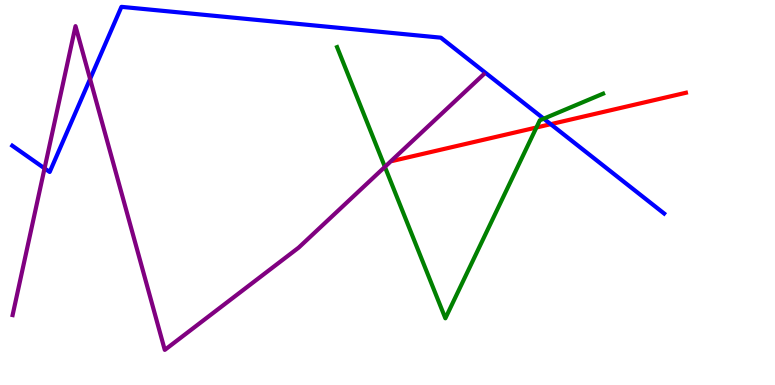[{'lines': ['blue', 'red'], 'intersections': [{'x': 7.11, 'y': 6.77}]}, {'lines': ['green', 'red'], 'intersections': [{'x': 6.92, 'y': 6.69}]}, {'lines': ['purple', 'red'], 'intersections': []}, {'lines': ['blue', 'green'], 'intersections': [{'x': 7.02, 'y': 6.92}]}, {'lines': ['blue', 'purple'], 'intersections': [{'x': 0.575, 'y': 5.63}, {'x': 1.16, 'y': 7.95}]}, {'lines': ['green', 'purple'], 'intersections': [{'x': 4.97, 'y': 5.67}]}]